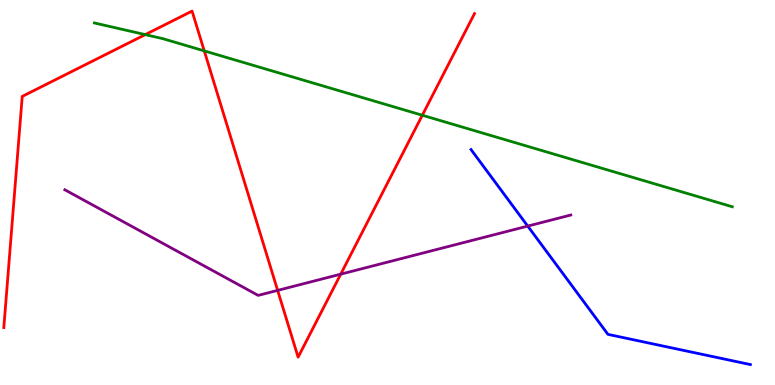[{'lines': ['blue', 'red'], 'intersections': []}, {'lines': ['green', 'red'], 'intersections': [{'x': 1.87, 'y': 9.1}, {'x': 2.64, 'y': 8.68}, {'x': 5.45, 'y': 7.01}]}, {'lines': ['purple', 'red'], 'intersections': [{'x': 3.58, 'y': 2.46}, {'x': 4.4, 'y': 2.88}]}, {'lines': ['blue', 'green'], 'intersections': []}, {'lines': ['blue', 'purple'], 'intersections': [{'x': 6.81, 'y': 4.13}]}, {'lines': ['green', 'purple'], 'intersections': []}]